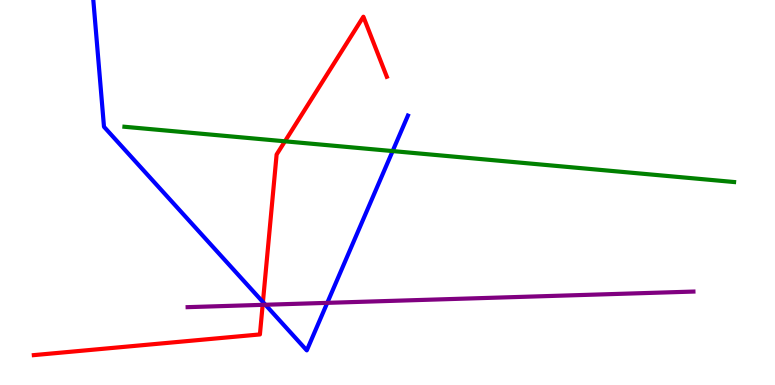[{'lines': ['blue', 'red'], 'intersections': [{'x': 3.39, 'y': 2.16}]}, {'lines': ['green', 'red'], 'intersections': [{'x': 3.68, 'y': 6.33}]}, {'lines': ['purple', 'red'], 'intersections': [{'x': 3.39, 'y': 2.08}]}, {'lines': ['blue', 'green'], 'intersections': [{'x': 5.07, 'y': 6.08}]}, {'lines': ['blue', 'purple'], 'intersections': [{'x': 3.42, 'y': 2.08}, {'x': 4.22, 'y': 2.13}]}, {'lines': ['green', 'purple'], 'intersections': []}]